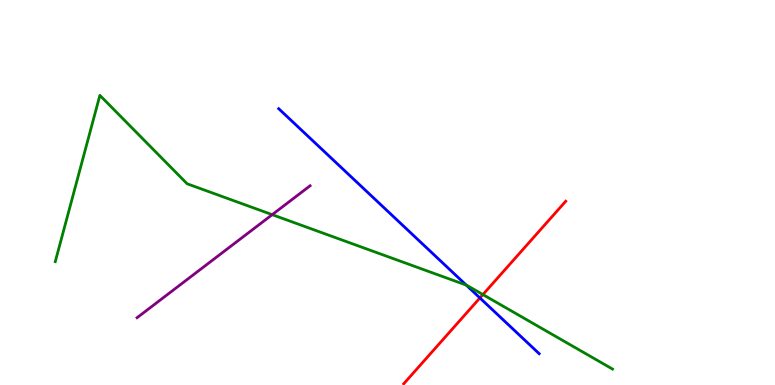[{'lines': ['blue', 'red'], 'intersections': [{'x': 6.19, 'y': 2.26}]}, {'lines': ['green', 'red'], 'intersections': [{'x': 6.23, 'y': 2.35}]}, {'lines': ['purple', 'red'], 'intersections': []}, {'lines': ['blue', 'green'], 'intersections': [{'x': 6.02, 'y': 2.59}]}, {'lines': ['blue', 'purple'], 'intersections': []}, {'lines': ['green', 'purple'], 'intersections': [{'x': 3.51, 'y': 4.42}]}]